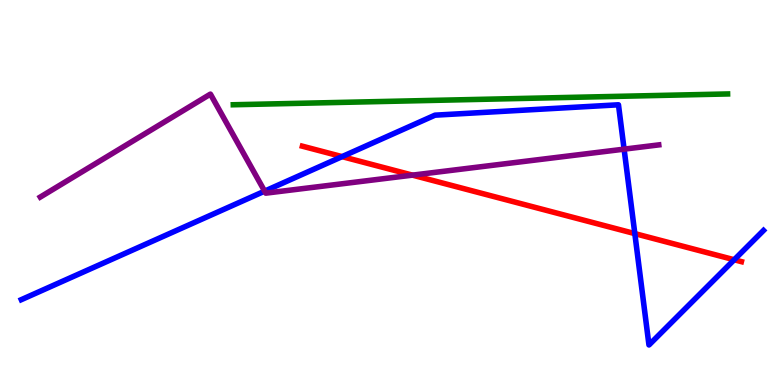[{'lines': ['blue', 'red'], 'intersections': [{'x': 4.41, 'y': 5.93}, {'x': 8.19, 'y': 3.93}, {'x': 9.47, 'y': 3.25}]}, {'lines': ['green', 'red'], 'intersections': []}, {'lines': ['purple', 'red'], 'intersections': [{'x': 5.32, 'y': 5.45}]}, {'lines': ['blue', 'green'], 'intersections': []}, {'lines': ['blue', 'purple'], 'intersections': [{'x': 3.41, 'y': 5.03}, {'x': 8.05, 'y': 6.13}]}, {'lines': ['green', 'purple'], 'intersections': []}]